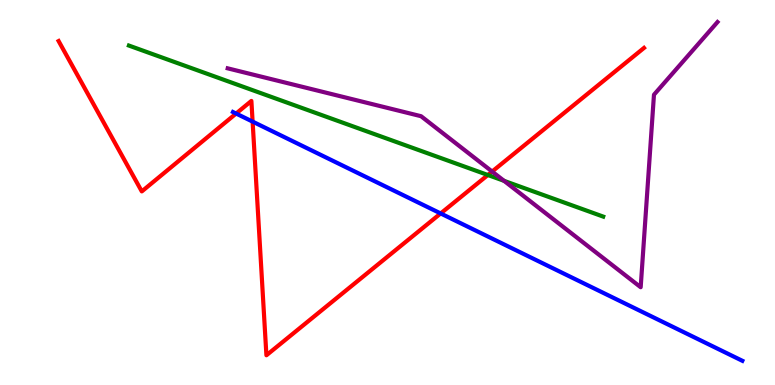[{'lines': ['blue', 'red'], 'intersections': [{'x': 3.05, 'y': 7.05}, {'x': 3.26, 'y': 6.84}, {'x': 5.69, 'y': 4.46}]}, {'lines': ['green', 'red'], 'intersections': [{'x': 6.3, 'y': 5.45}]}, {'lines': ['purple', 'red'], 'intersections': [{'x': 6.35, 'y': 5.54}]}, {'lines': ['blue', 'green'], 'intersections': []}, {'lines': ['blue', 'purple'], 'intersections': []}, {'lines': ['green', 'purple'], 'intersections': [{'x': 6.5, 'y': 5.3}]}]